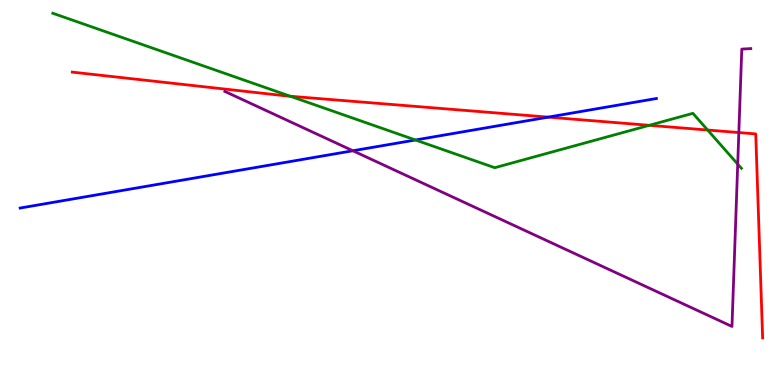[{'lines': ['blue', 'red'], 'intersections': [{'x': 7.07, 'y': 6.96}]}, {'lines': ['green', 'red'], 'intersections': [{'x': 3.75, 'y': 7.5}, {'x': 8.38, 'y': 6.75}, {'x': 9.13, 'y': 6.62}]}, {'lines': ['purple', 'red'], 'intersections': [{'x': 9.53, 'y': 6.56}]}, {'lines': ['blue', 'green'], 'intersections': [{'x': 5.36, 'y': 6.36}]}, {'lines': ['blue', 'purple'], 'intersections': [{'x': 4.55, 'y': 6.08}]}, {'lines': ['green', 'purple'], 'intersections': [{'x': 9.52, 'y': 5.74}]}]